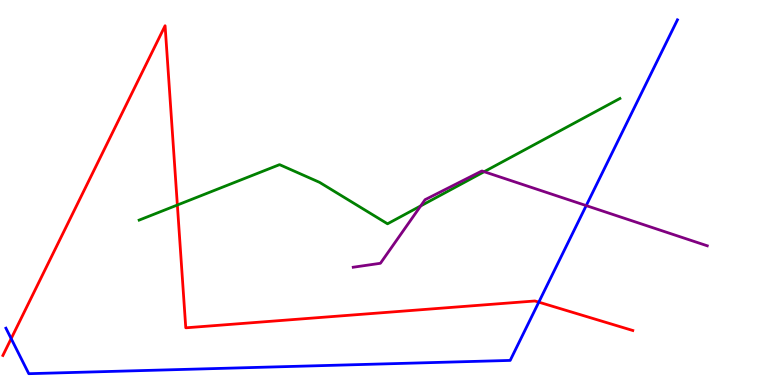[{'lines': ['blue', 'red'], 'intersections': [{'x': 0.144, 'y': 1.2}, {'x': 6.95, 'y': 2.15}]}, {'lines': ['green', 'red'], 'intersections': [{'x': 2.29, 'y': 4.67}]}, {'lines': ['purple', 'red'], 'intersections': []}, {'lines': ['blue', 'green'], 'intersections': []}, {'lines': ['blue', 'purple'], 'intersections': [{'x': 7.56, 'y': 4.66}]}, {'lines': ['green', 'purple'], 'intersections': [{'x': 5.43, 'y': 4.65}, {'x': 6.25, 'y': 5.54}]}]